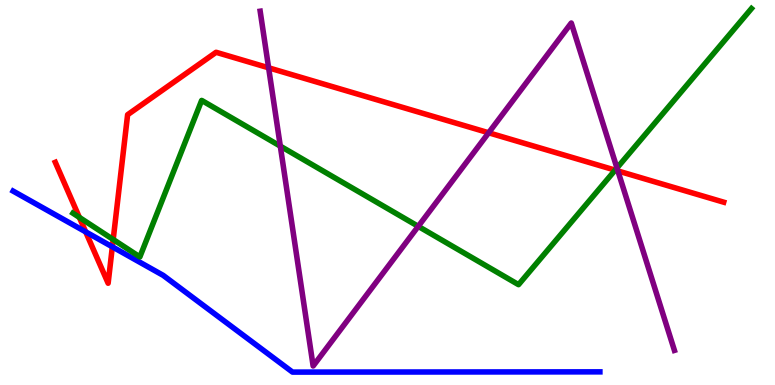[{'lines': ['blue', 'red'], 'intersections': [{'x': 1.11, 'y': 3.98}, {'x': 1.45, 'y': 3.59}]}, {'lines': ['green', 'red'], 'intersections': [{'x': 1.02, 'y': 4.35}, {'x': 1.46, 'y': 3.78}, {'x': 7.94, 'y': 5.58}]}, {'lines': ['purple', 'red'], 'intersections': [{'x': 3.47, 'y': 8.24}, {'x': 6.31, 'y': 6.55}, {'x': 7.97, 'y': 5.56}]}, {'lines': ['blue', 'green'], 'intersections': []}, {'lines': ['blue', 'purple'], 'intersections': []}, {'lines': ['green', 'purple'], 'intersections': [{'x': 3.62, 'y': 6.2}, {'x': 5.4, 'y': 4.12}, {'x': 7.96, 'y': 5.64}]}]